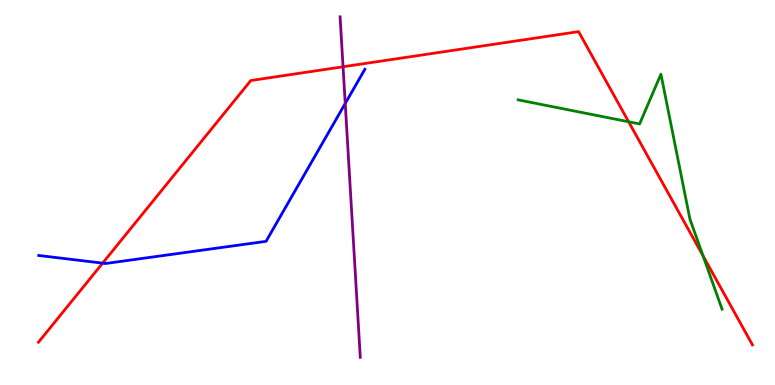[{'lines': ['blue', 'red'], 'intersections': [{'x': 1.32, 'y': 3.17}]}, {'lines': ['green', 'red'], 'intersections': [{'x': 8.11, 'y': 6.84}, {'x': 9.07, 'y': 3.35}]}, {'lines': ['purple', 'red'], 'intersections': [{'x': 4.43, 'y': 8.27}]}, {'lines': ['blue', 'green'], 'intersections': []}, {'lines': ['blue', 'purple'], 'intersections': [{'x': 4.45, 'y': 7.31}]}, {'lines': ['green', 'purple'], 'intersections': []}]